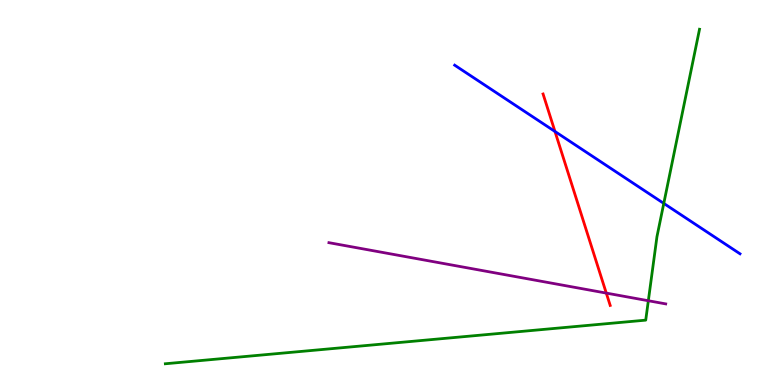[{'lines': ['blue', 'red'], 'intersections': [{'x': 7.16, 'y': 6.58}]}, {'lines': ['green', 'red'], 'intersections': []}, {'lines': ['purple', 'red'], 'intersections': [{'x': 7.82, 'y': 2.39}]}, {'lines': ['blue', 'green'], 'intersections': [{'x': 8.56, 'y': 4.72}]}, {'lines': ['blue', 'purple'], 'intersections': []}, {'lines': ['green', 'purple'], 'intersections': [{'x': 8.37, 'y': 2.19}]}]